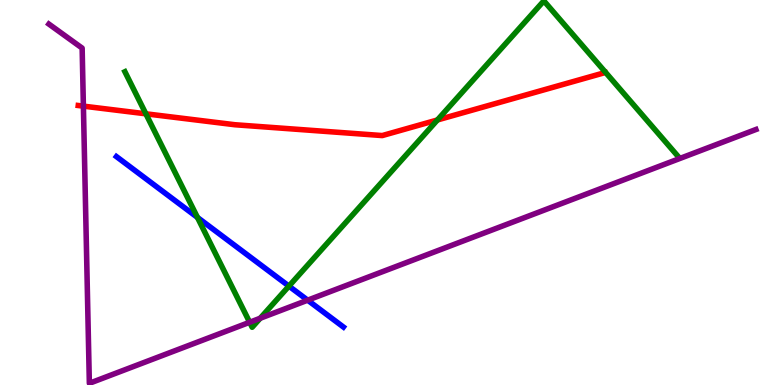[{'lines': ['blue', 'red'], 'intersections': []}, {'lines': ['green', 'red'], 'intersections': [{'x': 1.88, 'y': 7.04}, {'x': 5.64, 'y': 6.88}]}, {'lines': ['purple', 'red'], 'intersections': [{'x': 1.08, 'y': 7.24}]}, {'lines': ['blue', 'green'], 'intersections': [{'x': 2.55, 'y': 4.35}, {'x': 3.73, 'y': 2.57}]}, {'lines': ['blue', 'purple'], 'intersections': [{'x': 3.97, 'y': 2.2}]}, {'lines': ['green', 'purple'], 'intersections': [{'x': 3.22, 'y': 1.63}, {'x': 3.36, 'y': 1.73}]}]